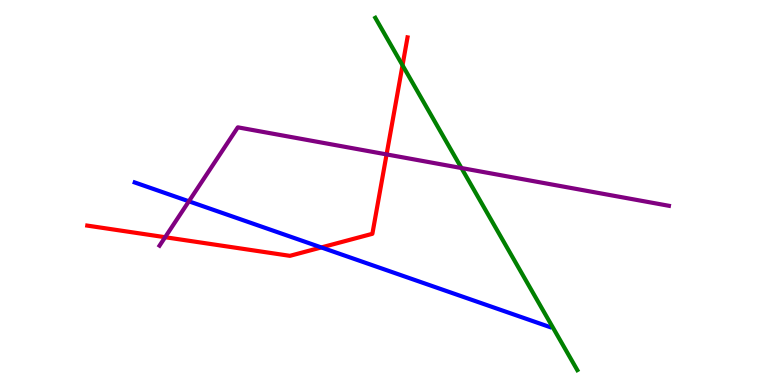[{'lines': ['blue', 'red'], 'intersections': [{'x': 4.15, 'y': 3.57}]}, {'lines': ['green', 'red'], 'intersections': [{'x': 5.19, 'y': 8.3}]}, {'lines': ['purple', 'red'], 'intersections': [{'x': 2.13, 'y': 3.84}, {'x': 4.99, 'y': 5.99}]}, {'lines': ['blue', 'green'], 'intersections': []}, {'lines': ['blue', 'purple'], 'intersections': [{'x': 2.44, 'y': 4.77}]}, {'lines': ['green', 'purple'], 'intersections': [{'x': 5.95, 'y': 5.64}]}]